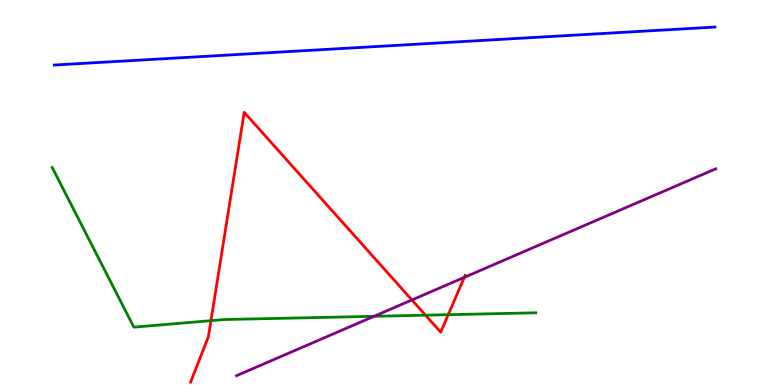[{'lines': ['blue', 'red'], 'intersections': []}, {'lines': ['green', 'red'], 'intersections': [{'x': 2.72, 'y': 1.67}, {'x': 5.49, 'y': 1.81}, {'x': 5.78, 'y': 1.83}]}, {'lines': ['purple', 'red'], 'intersections': [{'x': 5.31, 'y': 2.21}, {'x': 5.99, 'y': 2.8}]}, {'lines': ['blue', 'green'], 'intersections': []}, {'lines': ['blue', 'purple'], 'intersections': []}, {'lines': ['green', 'purple'], 'intersections': [{'x': 4.83, 'y': 1.78}]}]